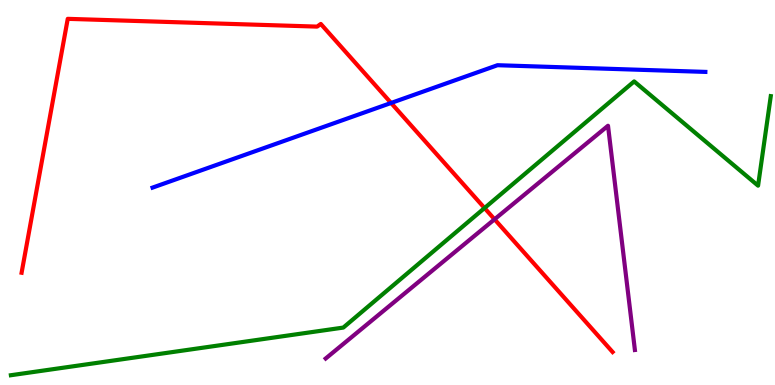[{'lines': ['blue', 'red'], 'intersections': [{'x': 5.05, 'y': 7.33}]}, {'lines': ['green', 'red'], 'intersections': [{'x': 6.25, 'y': 4.6}]}, {'lines': ['purple', 'red'], 'intersections': [{'x': 6.38, 'y': 4.3}]}, {'lines': ['blue', 'green'], 'intersections': []}, {'lines': ['blue', 'purple'], 'intersections': []}, {'lines': ['green', 'purple'], 'intersections': []}]